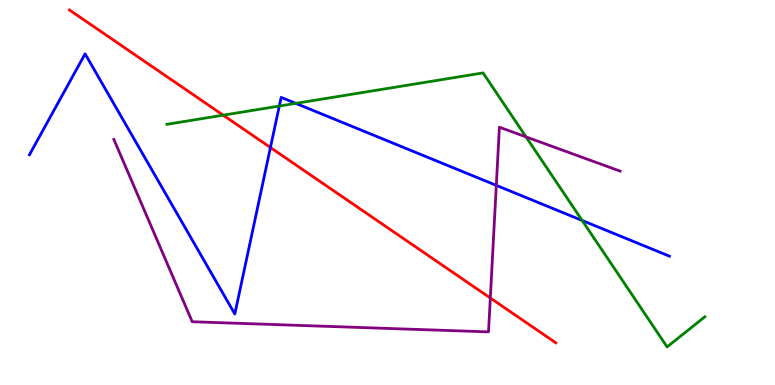[{'lines': ['blue', 'red'], 'intersections': [{'x': 3.49, 'y': 6.17}]}, {'lines': ['green', 'red'], 'intersections': [{'x': 2.88, 'y': 7.01}]}, {'lines': ['purple', 'red'], 'intersections': [{'x': 6.33, 'y': 2.26}]}, {'lines': ['blue', 'green'], 'intersections': [{'x': 3.6, 'y': 7.25}, {'x': 3.82, 'y': 7.32}, {'x': 7.51, 'y': 4.27}]}, {'lines': ['blue', 'purple'], 'intersections': [{'x': 6.4, 'y': 5.19}]}, {'lines': ['green', 'purple'], 'intersections': [{'x': 6.79, 'y': 6.44}]}]